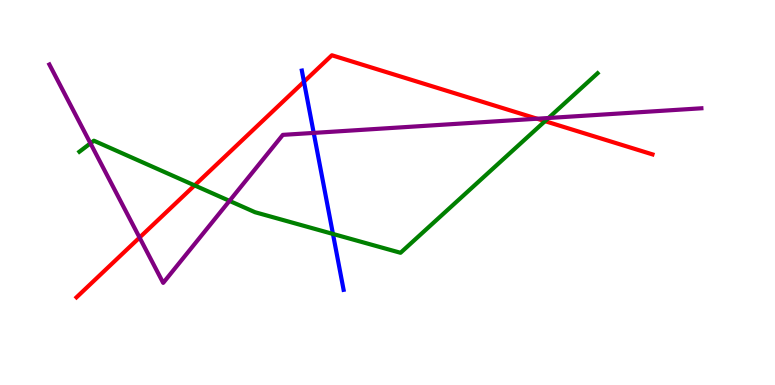[{'lines': ['blue', 'red'], 'intersections': [{'x': 3.92, 'y': 7.88}]}, {'lines': ['green', 'red'], 'intersections': [{'x': 2.51, 'y': 5.18}, {'x': 7.03, 'y': 6.85}]}, {'lines': ['purple', 'red'], 'intersections': [{'x': 1.8, 'y': 3.83}, {'x': 6.93, 'y': 6.92}]}, {'lines': ['blue', 'green'], 'intersections': [{'x': 4.3, 'y': 3.92}]}, {'lines': ['blue', 'purple'], 'intersections': [{'x': 4.05, 'y': 6.55}]}, {'lines': ['green', 'purple'], 'intersections': [{'x': 1.17, 'y': 6.28}, {'x': 2.96, 'y': 4.78}, {'x': 7.08, 'y': 6.94}]}]